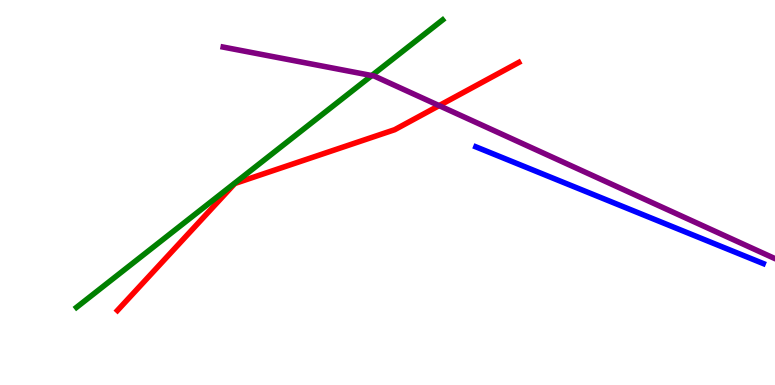[{'lines': ['blue', 'red'], 'intersections': []}, {'lines': ['green', 'red'], 'intersections': []}, {'lines': ['purple', 'red'], 'intersections': [{'x': 5.67, 'y': 7.26}]}, {'lines': ['blue', 'green'], 'intersections': []}, {'lines': ['blue', 'purple'], 'intersections': []}, {'lines': ['green', 'purple'], 'intersections': [{'x': 4.8, 'y': 8.04}]}]